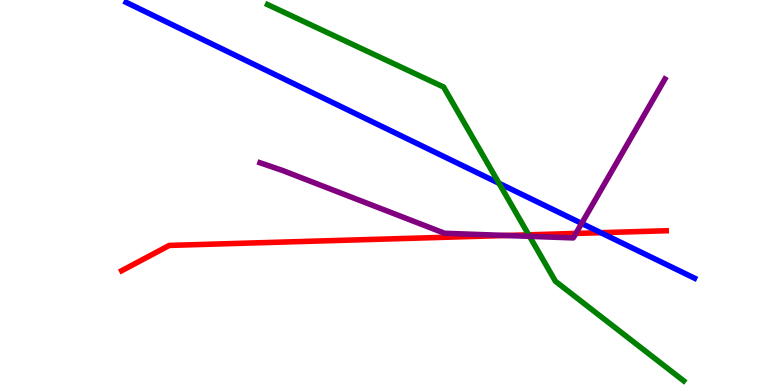[{'lines': ['blue', 'red'], 'intersections': [{'x': 7.75, 'y': 3.96}]}, {'lines': ['green', 'red'], 'intersections': [{'x': 6.82, 'y': 3.9}]}, {'lines': ['purple', 'red'], 'intersections': [{'x': 6.53, 'y': 3.88}, {'x': 7.43, 'y': 3.94}]}, {'lines': ['blue', 'green'], 'intersections': [{'x': 6.44, 'y': 5.24}]}, {'lines': ['blue', 'purple'], 'intersections': [{'x': 7.51, 'y': 4.2}]}, {'lines': ['green', 'purple'], 'intersections': [{'x': 6.83, 'y': 3.86}]}]